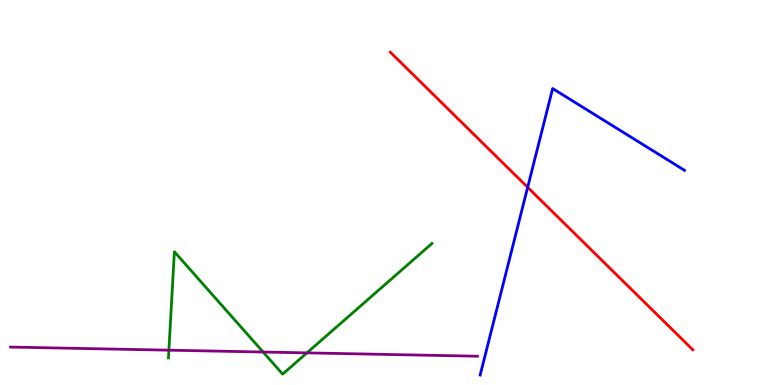[{'lines': ['blue', 'red'], 'intersections': [{'x': 6.81, 'y': 5.13}]}, {'lines': ['green', 'red'], 'intersections': []}, {'lines': ['purple', 'red'], 'intersections': []}, {'lines': ['blue', 'green'], 'intersections': []}, {'lines': ['blue', 'purple'], 'intersections': []}, {'lines': ['green', 'purple'], 'intersections': [{'x': 2.18, 'y': 0.905}, {'x': 3.39, 'y': 0.857}, {'x': 3.96, 'y': 0.834}]}]